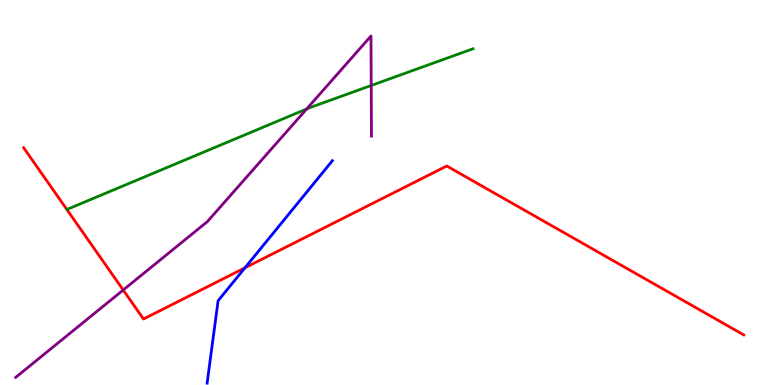[{'lines': ['blue', 'red'], 'intersections': [{'x': 3.16, 'y': 3.04}]}, {'lines': ['green', 'red'], 'intersections': []}, {'lines': ['purple', 'red'], 'intersections': [{'x': 1.59, 'y': 2.47}]}, {'lines': ['blue', 'green'], 'intersections': []}, {'lines': ['blue', 'purple'], 'intersections': []}, {'lines': ['green', 'purple'], 'intersections': [{'x': 3.96, 'y': 7.17}, {'x': 4.79, 'y': 7.78}]}]